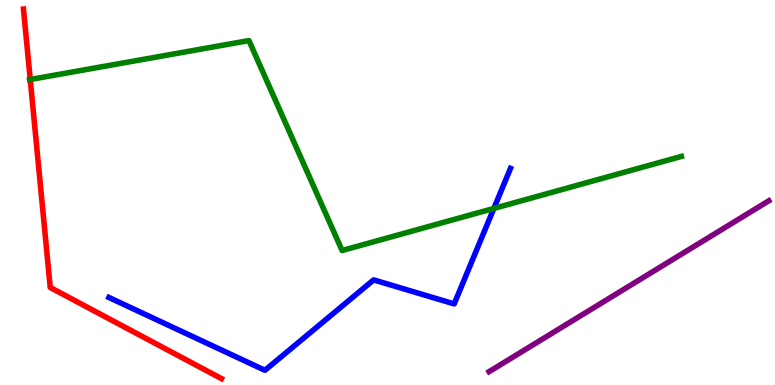[{'lines': ['blue', 'red'], 'intersections': []}, {'lines': ['green', 'red'], 'intersections': [{'x': 0.39, 'y': 7.94}]}, {'lines': ['purple', 'red'], 'intersections': []}, {'lines': ['blue', 'green'], 'intersections': [{'x': 6.37, 'y': 4.59}]}, {'lines': ['blue', 'purple'], 'intersections': []}, {'lines': ['green', 'purple'], 'intersections': []}]